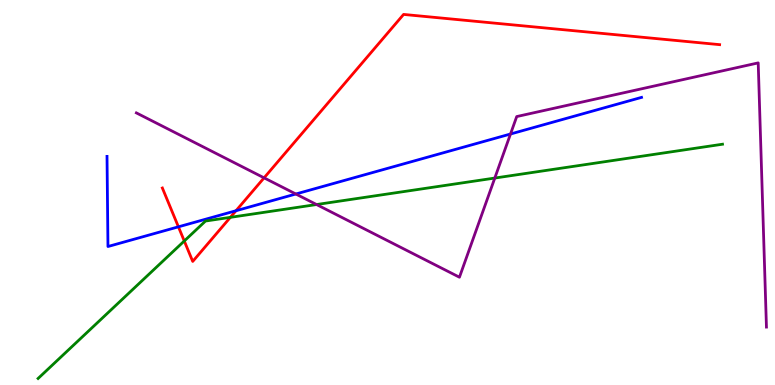[{'lines': ['blue', 'red'], 'intersections': [{'x': 2.3, 'y': 4.11}, {'x': 3.05, 'y': 4.53}]}, {'lines': ['green', 'red'], 'intersections': [{'x': 2.38, 'y': 3.74}, {'x': 2.97, 'y': 4.35}]}, {'lines': ['purple', 'red'], 'intersections': [{'x': 3.41, 'y': 5.38}]}, {'lines': ['blue', 'green'], 'intersections': []}, {'lines': ['blue', 'purple'], 'intersections': [{'x': 3.82, 'y': 4.96}, {'x': 6.59, 'y': 6.52}]}, {'lines': ['green', 'purple'], 'intersections': [{'x': 4.08, 'y': 4.69}, {'x': 6.38, 'y': 5.38}]}]